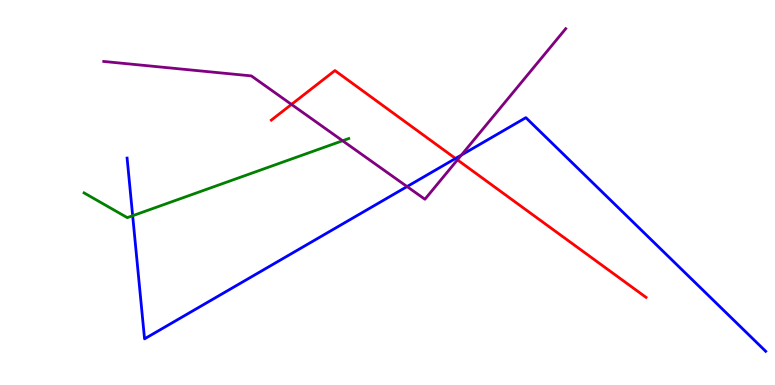[{'lines': ['blue', 'red'], 'intersections': [{'x': 5.88, 'y': 5.88}]}, {'lines': ['green', 'red'], 'intersections': []}, {'lines': ['purple', 'red'], 'intersections': [{'x': 3.76, 'y': 7.29}, {'x': 5.9, 'y': 5.85}]}, {'lines': ['blue', 'green'], 'intersections': [{'x': 1.71, 'y': 4.4}]}, {'lines': ['blue', 'purple'], 'intersections': [{'x': 5.25, 'y': 5.15}, {'x': 5.95, 'y': 5.97}]}, {'lines': ['green', 'purple'], 'intersections': [{'x': 4.42, 'y': 6.34}]}]